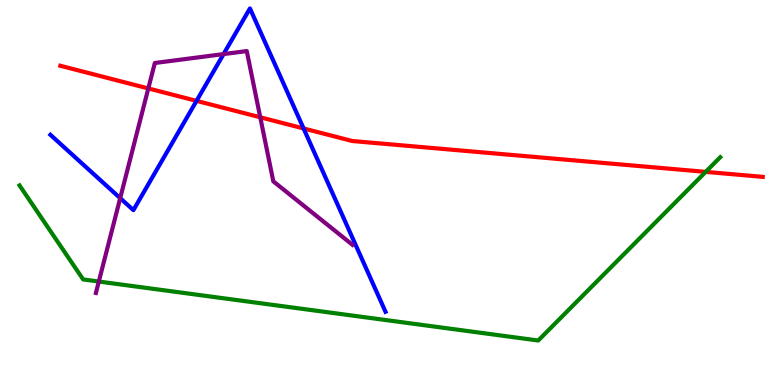[{'lines': ['blue', 'red'], 'intersections': [{'x': 2.54, 'y': 7.38}, {'x': 3.92, 'y': 6.66}]}, {'lines': ['green', 'red'], 'intersections': [{'x': 9.11, 'y': 5.54}]}, {'lines': ['purple', 'red'], 'intersections': [{'x': 1.91, 'y': 7.7}, {'x': 3.36, 'y': 6.95}]}, {'lines': ['blue', 'green'], 'intersections': []}, {'lines': ['blue', 'purple'], 'intersections': [{'x': 1.55, 'y': 4.85}, {'x': 2.88, 'y': 8.6}]}, {'lines': ['green', 'purple'], 'intersections': [{'x': 1.28, 'y': 2.69}]}]